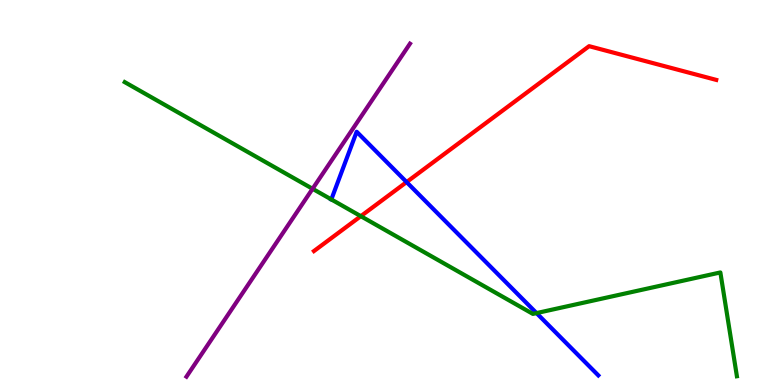[{'lines': ['blue', 'red'], 'intersections': [{'x': 5.25, 'y': 5.27}]}, {'lines': ['green', 'red'], 'intersections': [{'x': 4.66, 'y': 4.39}]}, {'lines': ['purple', 'red'], 'intersections': []}, {'lines': ['blue', 'green'], 'intersections': [{'x': 4.28, 'y': 4.82}, {'x': 6.92, 'y': 1.87}]}, {'lines': ['blue', 'purple'], 'intersections': []}, {'lines': ['green', 'purple'], 'intersections': [{'x': 4.03, 'y': 5.1}]}]